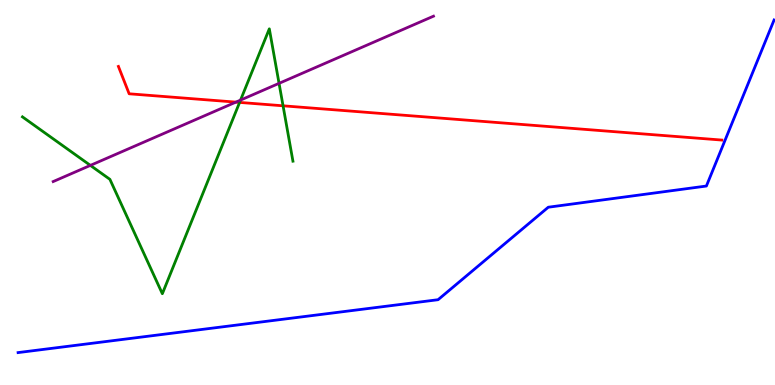[{'lines': ['blue', 'red'], 'intersections': []}, {'lines': ['green', 'red'], 'intersections': [{'x': 3.09, 'y': 7.34}, {'x': 3.65, 'y': 7.25}]}, {'lines': ['purple', 'red'], 'intersections': [{'x': 3.04, 'y': 7.35}]}, {'lines': ['blue', 'green'], 'intersections': []}, {'lines': ['blue', 'purple'], 'intersections': []}, {'lines': ['green', 'purple'], 'intersections': [{'x': 1.17, 'y': 5.7}, {'x': 3.1, 'y': 7.4}, {'x': 3.6, 'y': 7.84}]}]